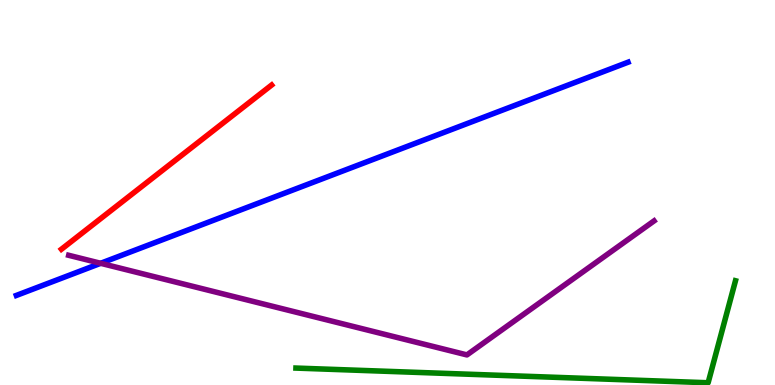[{'lines': ['blue', 'red'], 'intersections': []}, {'lines': ['green', 'red'], 'intersections': []}, {'lines': ['purple', 'red'], 'intersections': []}, {'lines': ['blue', 'green'], 'intersections': []}, {'lines': ['blue', 'purple'], 'intersections': [{'x': 1.3, 'y': 3.16}]}, {'lines': ['green', 'purple'], 'intersections': []}]